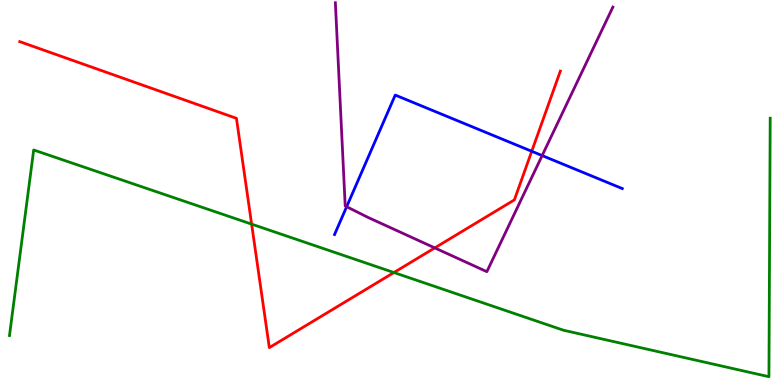[{'lines': ['blue', 'red'], 'intersections': [{'x': 6.86, 'y': 6.07}]}, {'lines': ['green', 'red'], 'intersections': [{'x': 3.25, 'y': 4.18}, {'x': 5.08, 'y': 2.92}]}, {'lines': ['purple', 'red'], 'intersections': [{'x': 5.61, 'y': 3.56}]}, {'lines': ['blue', 'green'], 'intersections': []}, {'lines': ['blue', 'purple'], 'intersections': [{'x': 4.47, 'y': 4.63}, {'x': 7.0, 'y': 5.96}]}, {'lines': ['green', 'purple'], 'intersections': []}]